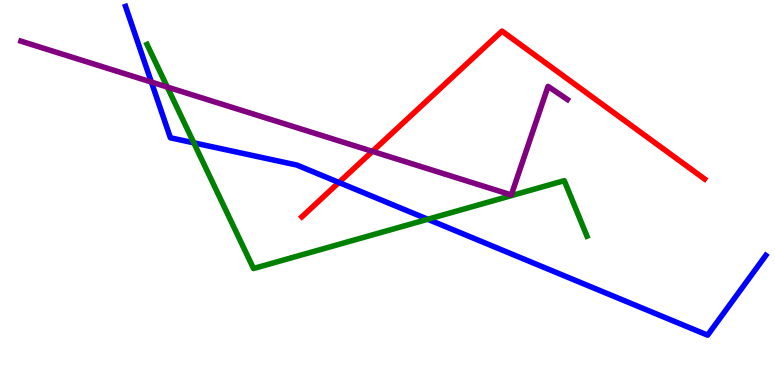[{'lines': ['blue', 'red'], 'intersections': [{'x': 4.37, 'y': 5.26}]}, {'lines': ['green', 'red'], 'intersections': []}, {'lines': ['purple', 'red'], 'intersections': [{'x': 4.81, 'y': 6.07}]}, {'lines': ['blue', 'green'], 'intersections': [{'x': 2.5, 'y': 6.29}, {'x': 5.52, 'y': 4.3}]}, {'lines': ['blue', 'purple'], 'intersections': [{'x': 1.95, 'y': 7.87}]}, {'lines': ['green', 'purple'], 'intersections': [{'x': 2.16, 'y': 7.74}]}]